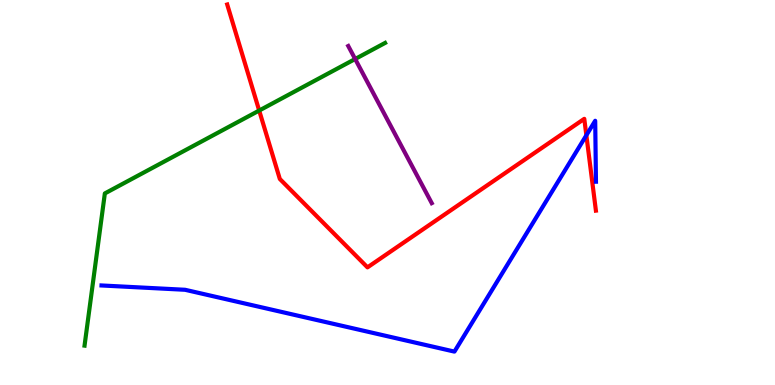[{'lines': ['blue', 'red'], 'intersections': [{'x': 7.57, 'y': 6.49}]}, {'lines': ['green', 'red'], 'intersections': [{'x': 3.34, 'y': 7.13}]}, {'lines': ['purple', 'red'], 'intersections': []}, {'lines': ['blue', 'green'], 'intersections': []}, {'lines': ['blue', 'purple'], 'intersections': []}, {'lines': ['green', 'purple'], 'intersections': [{'x': 4.58, 'y': 8.47}]}]